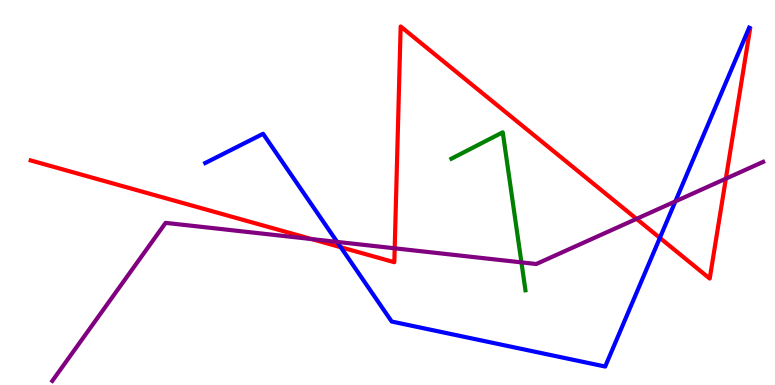[{'lines': ['blue', 'red'], 'intersections': [{'x': 4.4, 'y': 3.58}, {'x': 8.51, 'y': 3.82}]}, {'lines': ['green', 'red'], 'intersections': []}, {'lines': ['purple', 'red'], 'intersections': [{'x': 4.02, 'y': 3.79}, {'x': 5.09, 'y': 3.55}, {'x': 8.21, 'y': 4.32}, {'x': 9.37, 'y': 5.36}]}, {'lines': ['blue', 'green'], 'intersections': []}, {'lines': ['blue', 'purple'], 'intersections': [{'x': 4.35, 'y': 3.72}, {'x': 8.71, 'y': 4.77}]}, {'lines': ['green', 'purple'], 'intersections': [{'x': 6.73, 'y': 3.19}]}]